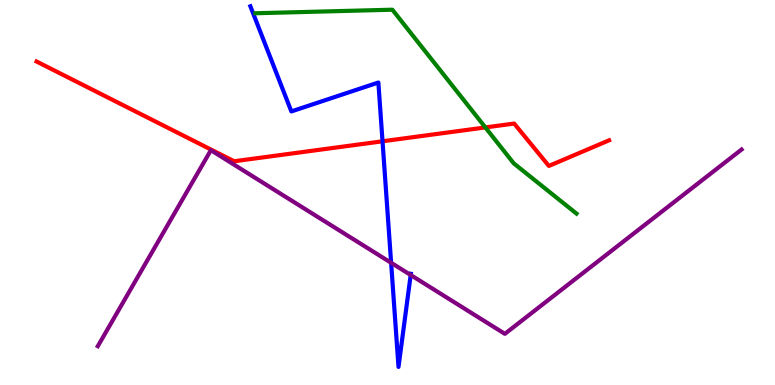[{'lines': ['blue', 'red'], 'intersections': [{'x': 4.94, 'y': 6.33}]}, {'lines': ['green', 'red'], 'intersections': [{'x': 6.26, 'y': 6.69}]}, {'lines': ['purple', 'red'], 'intersections': []}, {'lines': ['blue', 'green'], 'intersections': []}, {'lines': ['blue', 'purple'], 'intersections': [{'x': 5.05, 'y': 3.17}, {'x': 5.3, 'y': 2.86}]}, {'lines': ['green', 'purple'], 'intersections': []}]